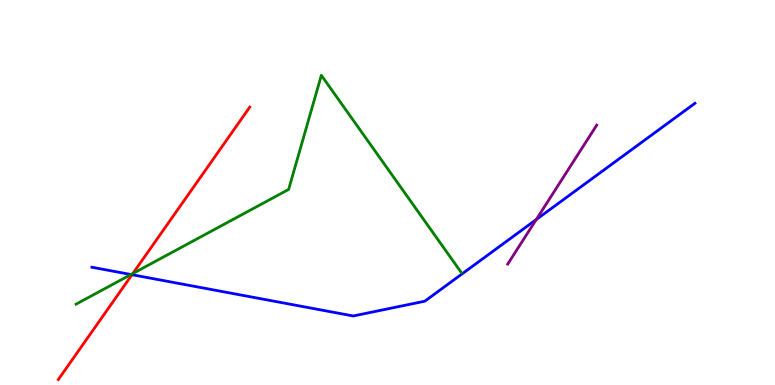[{'lines': ['blue', 'red'], 'intersections': [{'x': 1.7, 'y': 2.86}]}, {'lines': ['green', 'red'], 'intersections': [{'x': 1.71, 'y': 2.9}]}, {'lines': ['purple', 'red'], 'intersections': []}, {'lines': ['blue', 'green'], 'intersections': [{'x': 1.69, 'y': 2.87}]}, {'lines': ['blue', 'purple'], 'intersections': [{'x': 6.92, 'y': 4.3}]}, {'lines': ['green', 'purple'], 'intersections': []}]